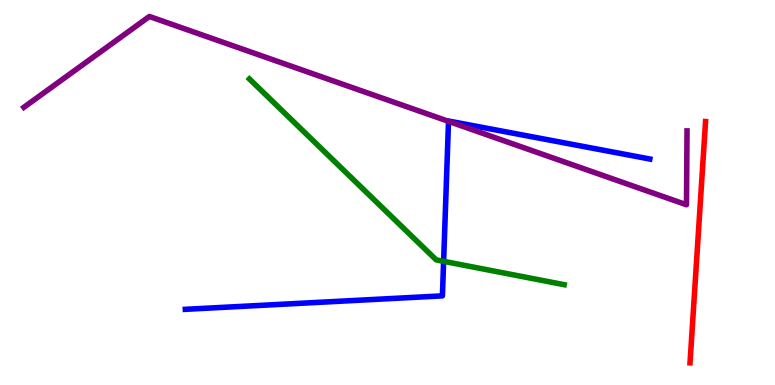[{'lines': ['blue', 'red'], 'intersections': []}, {'lines': ['green', 'red'], 'intersections': []}, {'lines': ['purple', 'red'], 'intersections': []}, {'lines': ['blue', 'green'], 'intersections': [{'x': 5.72, 'y': 3.21}]}, {'lines': ['blue', 'purple'], 'intersections': [{'x': 5.79, 'y': 6.85}]}, {'lines': ['green', 'purple'], 'intersections': []}]